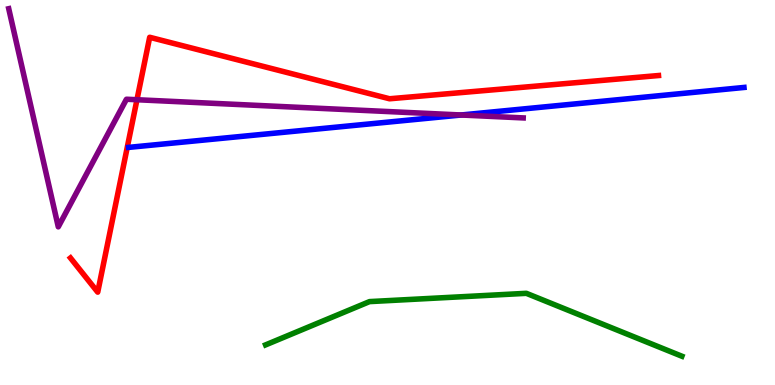[{'lines': ['blue', 'red'], 'intersections': []}, {'lines': ['green', 'red'], 'intersections': []}, {'lines': ['purple', 'red'], 'intersections': [{'x': 1.77, 'y': 7.41}]}, {'lines': ['blue', 'green'], 'intersections': []}, {'lines': ['blue', 'purple'], 'intersections': [{'x': 5.95, 'y': 7.01}]}, {'lines': ['green', 'purple'], 'intersections': []}]